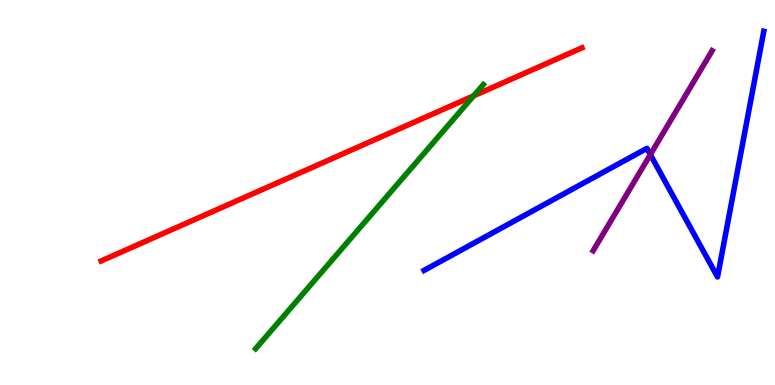[{'lines': ['blue', 'red'], 'intersections': []}, {'lines': ['green', 'red'], 'intersections': [{'x': 6.11, 'y': 7.51}]}, {'lines': ['purple', 'red'], 'intersections': []}, {'lines': ['blue', 'green'], 'intersections': []}, {'lines': ['blue', 'purple'], 'intersections': [{'x': 8.39, 'y': 5.98}]}, {'lines': ['green', 'purple'], 'intersections': []}]